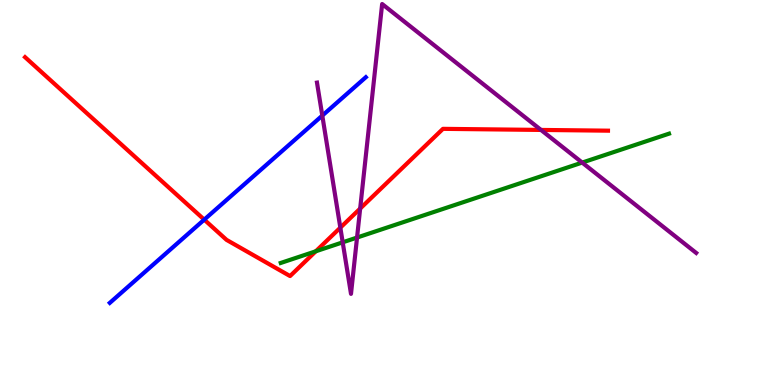[{'lines': ['blue', 'red'], 'intersections': [{'x': 2.64, 'y': 4.29}]}, {'lines': ['green', 'red'], 'intersections': [{'x': 4.07, 'y': 3.47}]}, {'lines': ['purple', 'red'], 'intersections': [{'x': 4.39, 'y': 4.09}, {'x': 4.65, 'y': 4.58}, {'x': 6.98, 'y': 6.63}]}, {'lines': ['blue', 'green'], 'intersections': []}, {'lines': ['blue', 'purple'], 'intersections': [{'x': 4.16, 'y': 7.0}]}, {'lines': ['green', 'purple'], 'intersections': [{'x': 4.42, 'y': 3.71}, {'x': 4.61, 'y': 3.83}, {'x': 7.51, 'y': 5.78}]}]